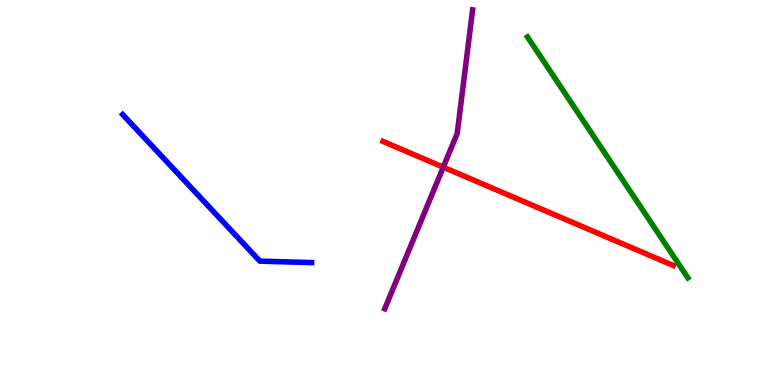[{'lines': ['blue', 'red'], 'intersections': []}, {'lines': ['green', 'red'], 'intersections': []}, {'lines': ['purple', 'red'], 'intersections': [{'x': 5.72, 'y': 5.66}]}, {'lines': ['blue', 'green'], 'intersections': []}, {'lines': ['blue', 'purple'], 'intersections': []}, {'lines': ['green', 'purple'], 'intersections': []}]